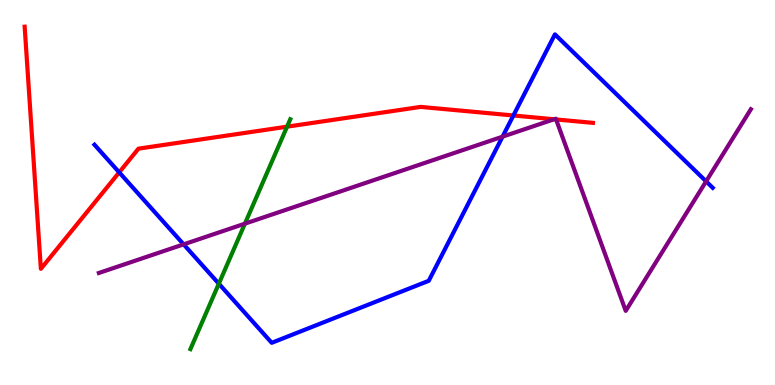[{'lines': ['blue', 'red'], 'intersections': [{'x': 1.54, 'y': 5.52}, {'x': 6.62, 'y': 7.0}]}, {'lines': ['green', 'red'], 'intersections': [{'x': 3.7, 'y': 6.71}]}, {'lines': ['purple', 'red'], 'intersections': [{'x': 7.15, 'y': 6.9}, {'x': 7.18, 'y': 6.9}]}, {'lines': ['blue', 'green'], 'intersections': [{'x': 2.82, 'y': 2.63}]}, {'lines': ['blue', 'purple'], 'intersections': [{'x': 2.37, 'y': 3.65}, {'x': 6.48, 'y': 6.45}, {'x': 9.11, 'y': 5.29}]}, {'lines': ['green', 'purple'], 'intersections': [{'x': 3.16, 'y': 4.19}]}]